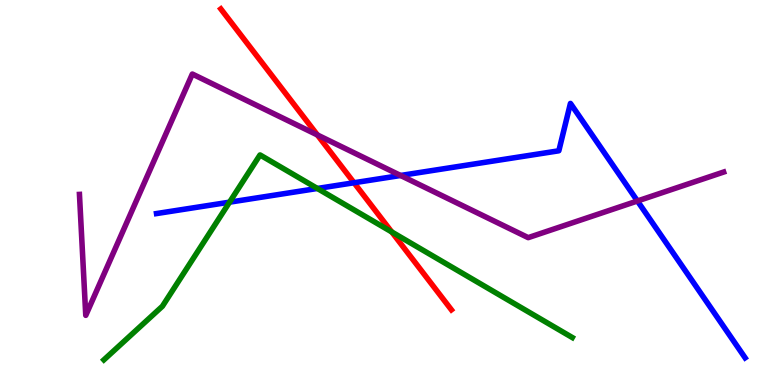[{'lines': ['blue', 'red'], 'intersections': [{'x': 4.57, 'y': 5.25}]}, {'lines': ['green', 'red'], 'intersections': [{'x': 5.05, 'y': 3.98}]}, {'lines': ['purple', 'red'], 'intersections': [{'x': 4.1, 'y': 6.49}]}, {'lines': ['blue', 'green'], 'intersections': [{'x': 2.96, 'y': 4.75}, {'x': 4.1, 'y': 5.1}]}, {'lines': ['blue', 'purple'], 'intersections': [{'x': 5.17, 'y': 5.44}, {'x': 8.23, 'y': 4.78}]}, {'lines': ['green', 'purple'], 'intersections': []}]